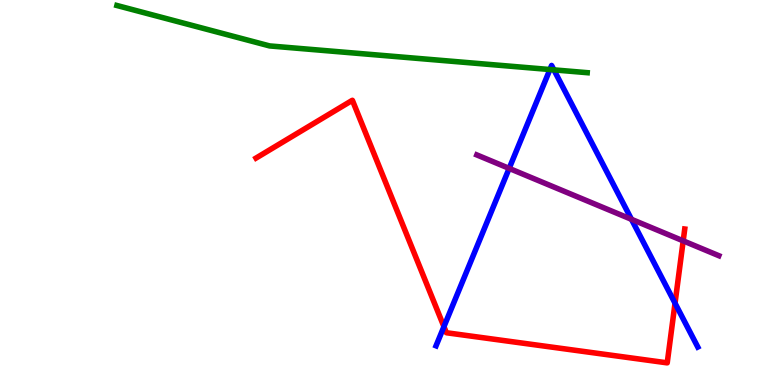[{'lines': ['blue', 'red'], 'intersections': [{'x': 5.73, 'y': 1.52}, {'x': 8.71, 'y': 2.12}]}, {'lines': ['green', 'red'], 'intersections': []}, {'lines': ['purple', 'red'], 'intersections': [{'x': 8.82, 'y': 3.74}]}, {'lines': ['blue', 'green'], 'intersections': [{'x': 7.1, 'y': 8.19}, {'x': 7.15, 'y': 8.19}]}, {'lines': ['blue', 'purple'], 'intersections': [{'x': 6.57, 'y': 5.63}, {'x': 8.15, 'y': 4.3}]}, {'lines': ['green', 'purple'], 'intersections': []}]